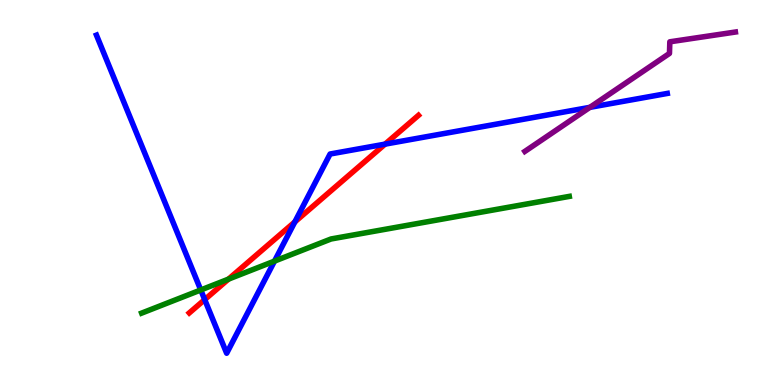[{'lines': ['blue', 'red'], 'intersections': [{'x': 2.64, 'y': 2.22}, {'x': 3.8, 'y': 4.24}, {'x': 4.97, 'y': 6.26}]}, {'lines': ['green', 'red'], 'intersections': [{'x': 2.95, 'y': 2.75}]}, {'lines': ['purple', 'red'], 'intersections': []}, {'lines': ['blue', 'green'], 'intersections': [{'x': 2.59, 'y': 2.47}, {'x': 3.54, 'y': 3.22}]}, {'lines': ['blue', 'purple'], 'intersections': [{'x': 7.61, 'y': 7.21}]}, {'lines': ['green', 'purple'], 'intersections': []}]